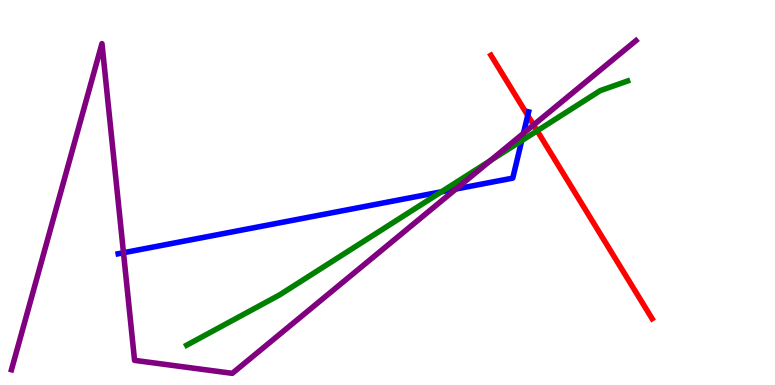[{'lines': ['blue', 'red'], 'intersections': [{'x': 6.81, 'y': 7.0}]}, {'lines': ['green', 'red'], 'intersections': [{'x': 6.93, 'y': 6.6}]}, {'lines': ['purple', 'red'], 'intersections': [{'x': 6.89, 'y': 6.75}]}, {'lines': ['blue', 'green'], 'intersections': [{'x': 5.7, 'y': 5.02}, {'x': 6.73, 'y': 6.35}]}, {'lines': ['blue', 'purple'], 'intersections': [{'x': 1.59, 'y': 3.44}, {'x': 5.88, 'y': 5.09}, {'x': 6.75, 'y': 6.54}]}, {'lines': ['green', 'purple'], 'intersections': [{'x': 6.33, 'y': 5.83}]}]